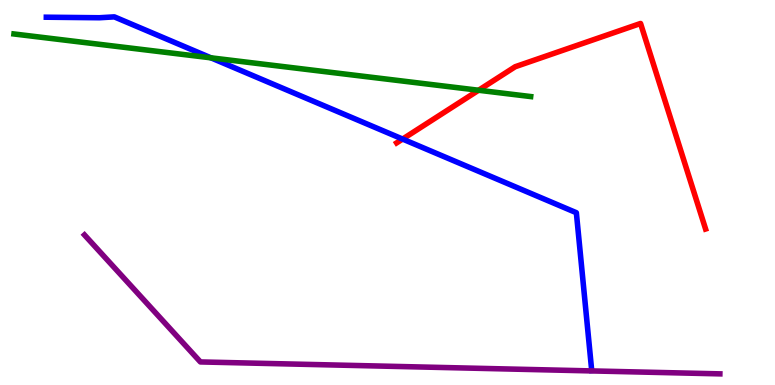[{'lines': ['blue', 'red'], 'intersections': [{'x': 5.19, 'y': 6.39}]}, {'lines': ['green', 'red'], 'intersections': [{'x': 6.18, 'y': 7.66}]}, {'lines': ['purple', 'red'], 'intersections': []}, {'lines': ['blue', 'green'], 'intersections': [{'x': 2.72, 'y': 8.5}]}, {'lines': ['blue', 'purple'], 'intersections': []}, {'lines': ['green', 'purple'], 'intersections': []}]